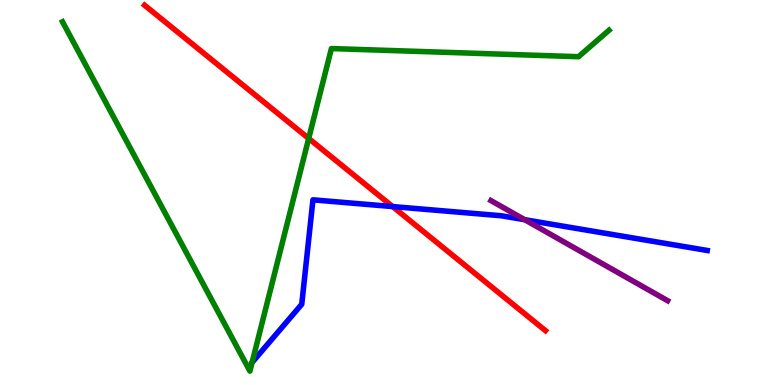[{'lines': ['blue', 'red'], 'intersections': [{'x': 5.07, 'y': 4.63}]}, {'lines': ['green', 'red'], 'intersections': [{'x': 3.98, 'y': 6.4}]}, {'lines': ['purple', 'red'], 'intersections': []}, {'lines': ['blue', 'green'], 'intersections': []}, {'lines': ['blue', 'purple'], 'intersections': [{'x': 6.77, 'y': 4.29}]}, {'lines': ['green', 'purple'], 'intersections': []}]